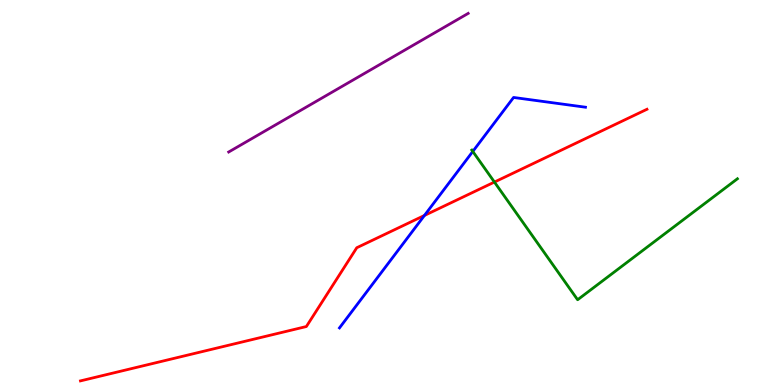[{'lines': ['blue', 'red'], 'intersections': [{'x': 5.48, 'y': 4.4}]}, {'lines': ['green', 'red'], 'intersections': [{'x': 6.38, 'y': 5.27}]}, {'lines': ['purple', 'red'], 'intersections': []}, {'lines': ['blue', 'green'], 'intersections': [{'x': 6.1, 'y': 6.07}]}, {'lines': ['blue', 'purple'], 'intersections': []}, {'lines': ['green', 'purple'], 'intersections': []}]